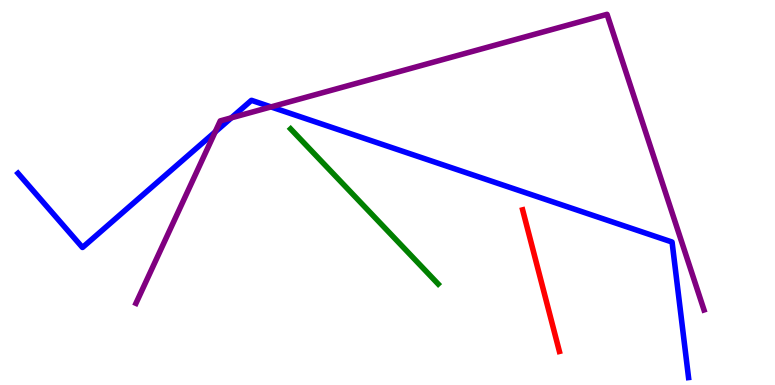[{'lines': ['blue', 'red'], 'intersections': []}, {'lines': ['green', 'red'], 'intersections': []}, {'lines': ['purple', 'red'], 'intersections': []}, {'lines': ['blue', 'green'], 'intersections': []}, {'lines': ['blue', 'purple'], 'intersections': [{'x': 2.78, 'y': 6.57}, {'x': 2.99, 'y': 6.94}, {'x': 3.5, 'y': 7.22}]}, {'lines': ['green', 'purple'], 'intersections': []}]